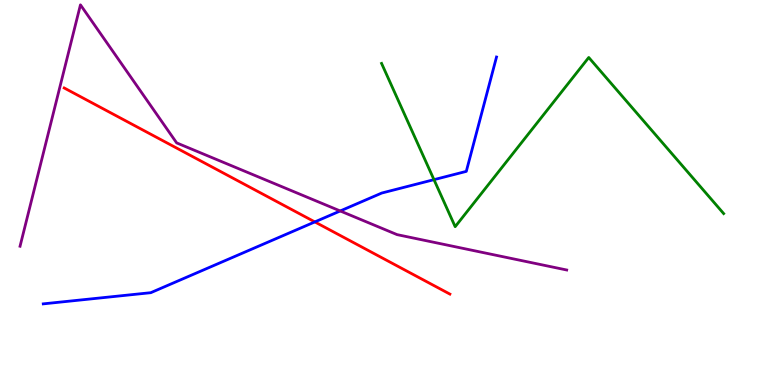[{'lines': ['blue', 'red'], 'intersections': [{'x': 4.06, 'y': 4.24}]}, {'lines': ['green', 'red'], 'intersections': []}, {'lines': ['purple', 'red'], 'intersections': []}, {'lines': ['blue', 'green'], 'intersections': [{'x': 5.6, 'y': 5.33}]}, {'lines': ['blue', 'purple'], 'intersections': [{'x': 4.39, 'y': 4.52}]}, {'lines': ['green', 'purple'], 'intersections': []}]